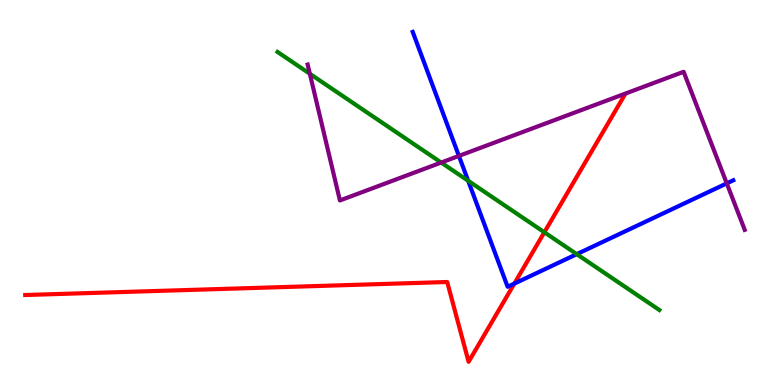[{'lines': ['blue', 'red'], 'intersections': [{'x': 6.64, 'y': 2.63}]}, {'lines': ['green', 'red'], 'intersections': [{'x': 7.02, 'y': 3.97}]}, {'lines': ['purple', 'red'], 'intersections': []}, {'lines': ['blue', 'green'], 'intersections': [{'x': 6.04, 'y': 5.3}, {'x': 7.44, 'y': 3.4}]}, {'lines': ['blue', 'purple'], 'intersections': [{'x': 5.92, 'y': 5.95}, {'x': 9.38, 'y': 5.24}]}, {'lines': ['green', 'purple'], 'intersections': [{'x': 4.0, 'y': 8.08}, {'x': 5.69, 'y': 5.78}]}]